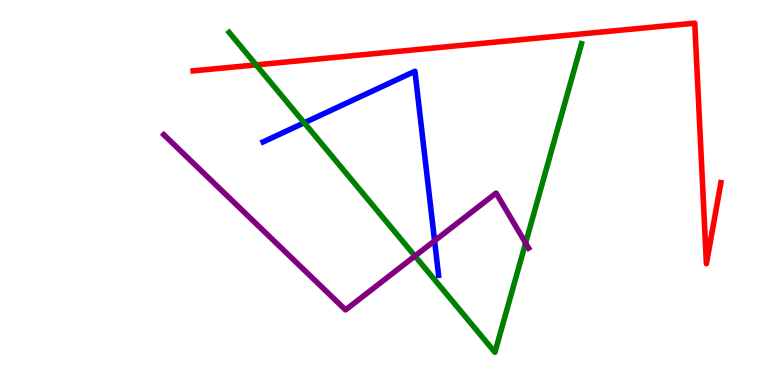[{'lines': ['blue', 'red'], 'intersections': []}, {'lines': ['green', 'red'], 'intersections': [{'x': 3.3, 'y': 8.31}]}, {'lines': ['purple', 'red'], 'intersections': []}, {'lines': ['blue', 'green'], 'intersections': [{'x': 3.93, 'y': 6.81}]}, {'lines': ['blue', 'purple'], 'intersections': [{'x': 5.61, 'y': 3.75}]}, {'lines': ['green', 'purple'], 'intersections': [{'x': 5.35, 'y': 3.35}, {'x': 6.78, 'y': 3.69}]}]